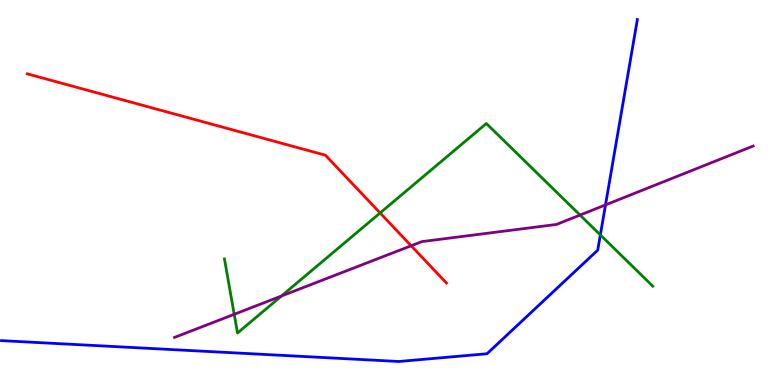[{'lines': ['blue', 'red'], 'intersections': []}, {'lines': ['green', 'red'], 'intersections': [{'x': 4.9, 'y': 4.47}]}, {'lines': ['purple', 'red'], 'intersections': [{'x': 5.31, 'y': 3.62}]}, {'lines': ['blue', 'green'], 'intersections': [{'x': 7.75, 'y': 3.9}]}, {'lines': ['blue', 'purple'], 'intersections': [{'x': 7.81, 'y': 4.68}]}, {'lines': ['green', 'purple'], 'intersections': [{'x': 3.02, 'y': 1.84}, {'x': 3.63, 'y': 2.31}, {'x': 7.48, 'y': 4.41}]}]